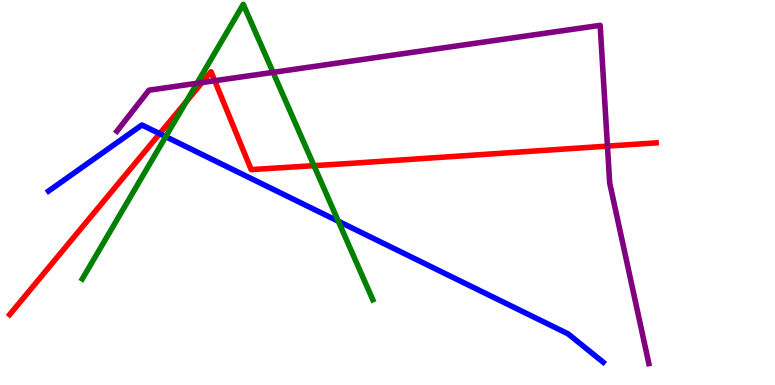[{'lines': ['blue', 'red'], 'intersections': [{'x': 2.06, 'y': 6.53}]}, {'lines': ['green', 'red'], 'intersections': [{'x': 2.4, 'y': 7.36}, {'x': 4.05, 'y': 5.7}]}, {'lines': ['purple', 'red'], 'intersections': [{'x': 2.61, 'y': 7.86}, {'x': 2.77, 'y': 7.9}, {'x': 7.84, 'y': 6.2}]}, {'lines': ['blue', 'green'], 'intersections': [{'x': 2.14, 'y': 6.45}, {'x': 4.37, 'y': 4.25}]}, {'lines': ['blue', 'purple'], 'intersections': []}, {'lines': ['green', 'purple'], 'intersections': [{'x': 2.54, 'y': 7.84}, {'x': 3.52, 'y': 8.12}]}]